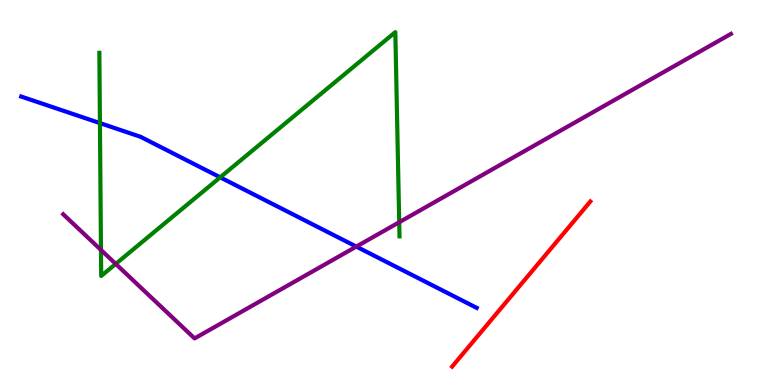[{'lines': ['blue', 'red'], 'intersections': []}, {'lines': ['green', 'red'], 'intersections': []}, {'lines': ['purple', 'red'], 'intersections': []}, {'lines': ['blue', 'green'], 'intersections': [{'x': 1.29, 'y': 6.8}, {'x': 2.84, 'y': 5.39}]}, {'lines': ['blue', 'purple'], 'intersections': [{'x': 4.6, 'y': 3.59}]}, {'lines': ['green', 'purple'], 'intersections': [{'x': 1.3, 'y': 3.51}, {'x': 1.49, 'y': 3.15}, {'x': 5.15, 'y': 4.23}]}]